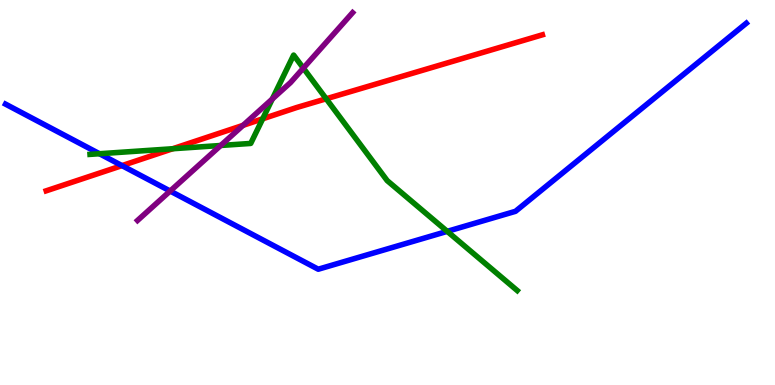[{'lines': ['blue', 'red'], 'intersections': [{'x': 1.57, 'y': 5.7}]}, {'lines': ['green', 'red'], 'intersections': [{'x': 2.23, 'y': 6.14}, {'x': 3.39, 'y': 6.91}, {'x': 4.21, 'y': 7.43}]}, {'lines': ['purple', 'red'], 'intersections': [{'x': 3.14, 'y': 6.74}]}, {'lines': ['blue', 'green'], 'intersections': [{'x': 1.28, 'y': 6.01}, {'x': 5.77, 'y': 3.99}]}, {'lines': ['blue', 'purple'], 'intersections': [{'x': 2.2, 'y': 5.04}]}, {'lines': ['green', 'purple'], 'intersections': [{'x': 2.85, 'y': 6.22}, {'x': 3.51, 'y': 7.43}, {'x': 3.91, 'y': 8.23}]}]